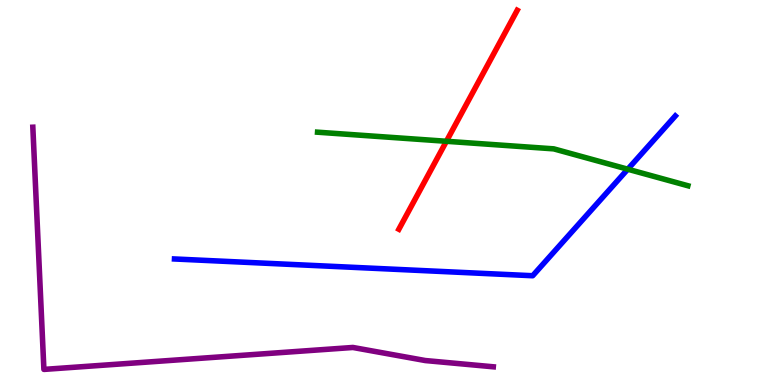[{'lines': ['blue', 'red'], 'intersections': []}, {'lines': ['green', 'red'], 'intersections': [{'x': 5.76, 'y': 6.33}]}, {'lines': ['purple', 'red'], 'intersections': []}, {'lines': ['blue', 'green'], 'intersections': [{'x': 8.1, 'y': 5.6}]}, {'lines': ['blue', 'purple'], 'intersections': []}, {'lines': ['green', 'purple'], 'intersections': []}]